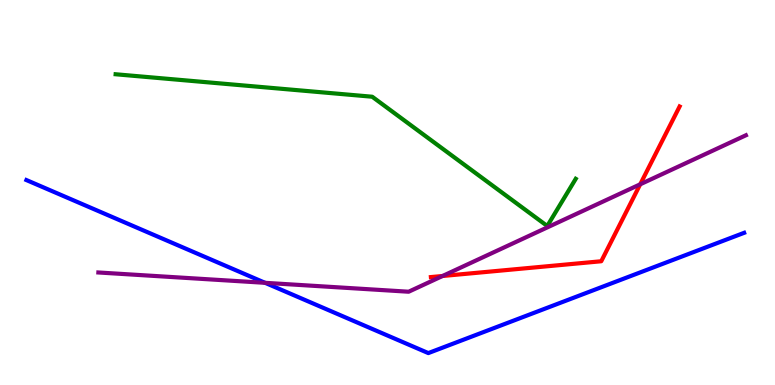[{'lines': ['blue', 'red'], 'intersections': []}, {'lines': ['green', 'red'], 'intersections': []}, {'lines': ['purple', 'red'], 'intersections': [{'x': 5.71, 'y': 2.83}, {'x': 8.26, 'y': 5.21}]}, {'lines': ['blue', 'green'], 'intersections': []}, {'lines': ['blue', 'purple'], 'intersections': [{'x': 3.42, 'y': 2.65}]}, {'lines': ['green', 'purple'], 'intersections': []}]